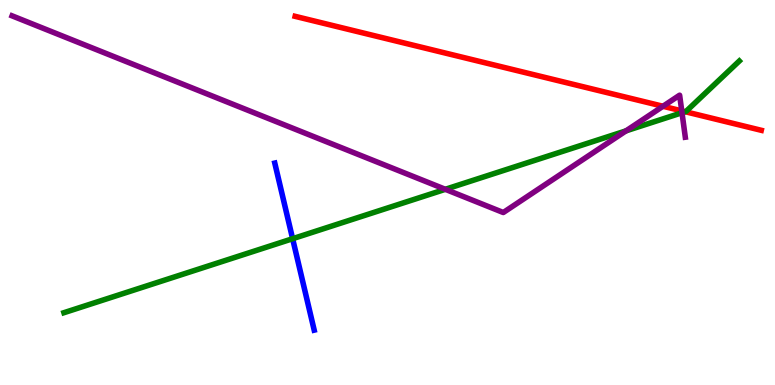[{'lines': ['blue', 'red'], 'intersections': []}, {'lines': ['green', 'red'], 'intersections': [{'x': 8.84, 'y': 7.1}]}, {'lines': ['purple', 'red'], 'intersections': [{'x': 8.55, 'y': 7.24}, {'x': 8.8, 'y': 7.12}]}, {'lines': ['blue', 'green'], 'intersections': [{'x': 3.78, 'y': 3.8}]}, {'lines': ['blue', 'purple'], 'intersections': []}, {'lines': ['green', 'purple'], 'intersections': [{'x': 5.75, 'y': 5.08}, {'x': 8.08, 'y': 6.6}, {'x': 8.8, 'y': 7.07}]}]